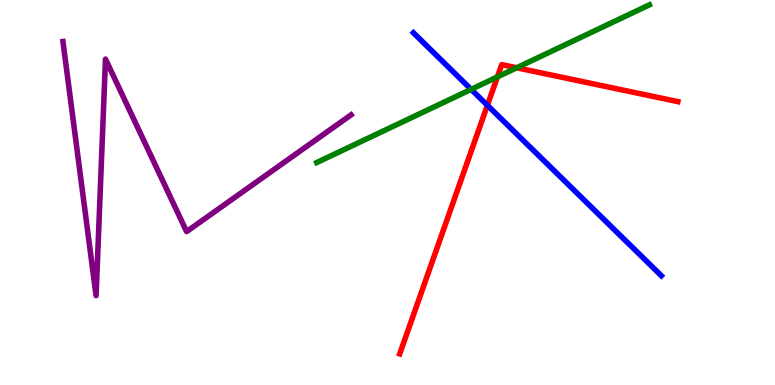[{'lines': ['blue', 'red'], 'intersections': [{'x': 6.29, 'y': 7.27}]}, {'lines': ['green', 'red'], 'intersections': [{'x': 6.42, 'y': 8.0}, {'x': 6.67, 'y': 8.24}]}, {'lines': ['purple', 'red'], 'intersections': []}, {'lines': ['blue', 'green'], 'intersections': [{'x': 6.08, 'y': 7.68}]}, {'lines': ['blue', 'purple'], 'intersections': []}, {'lines': ['green', 'purple'], 'intersections': []}]